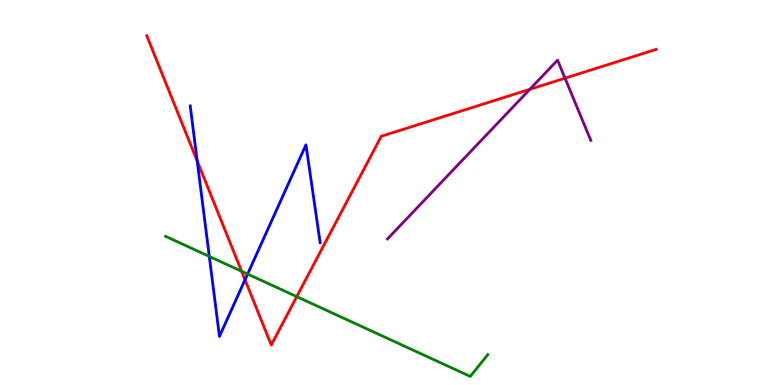[{'lines': ['blue', 'red'], 'intersections': [{'x': 2.54, 'y': 5.82}, {'x': 3.16, 'y': 2.73}]}, {'lines': ['green', 'red'], 'intersections': [{'x': 3.12, 'y': 2.95}, {'x': 3.83, 'y': 2.3}]}, {'lines': ['purple', 'red'], 'intersections': [{'x': 6.84, 'y': 7.68}, {'x': 7.29, 'y': 7.97}]}, {'lines': ['blue', 'green'], 'intersections': [{'x': 2.7, 'y': 3.34}, {'x': 3.19, 'y': 2.88}]}, {'lines': ['blue', 'purple'], 'intersections': []}, {'lines': ['green', 'purple'], 'intersections': []}]